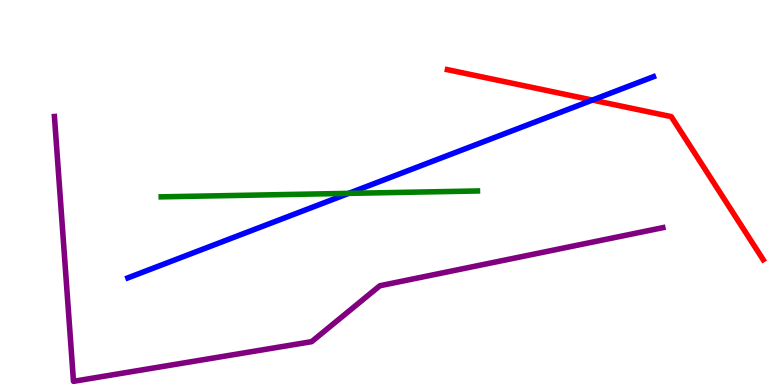[{'lines': ['blue', 'red'], 'intersections': [{'x': 7.64, 'y': 7.4}]}, {'lines': ['green', 'red'], 'intersections': []}, {'lines': ['purple', 'red'], 'intersections': []}, {'lines': ['blue', 'green'], 'intersections': [{'x': 4.5, 'y': 4.98}]}, {'lines': ['blue', 'purple'], 'intersections': []}, {'lines': ['green', 'purple'], 'intersections': []}]